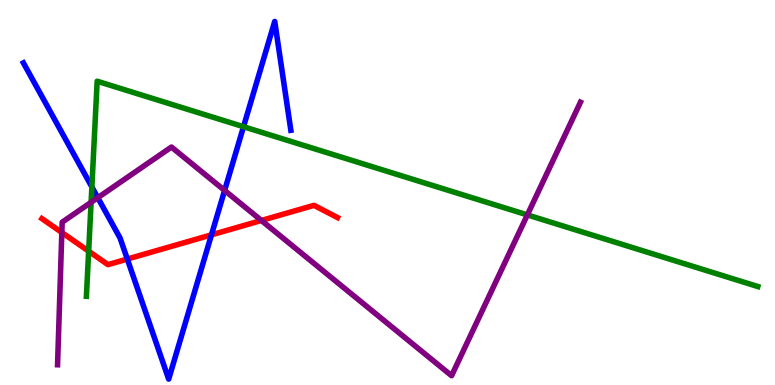[{'lines': ['blue', 'red'], 'intersections': [{'x': 1.64, 'y': 3.27}, {'x': 2.73, 'y': 3.9}]}, {'lines': ['green', 'red'], 'intersections': [{'x': 1.14, 'y': 3.48}]}, {'lines': ['purple', 'red'], 'intersections': [{'x': 0.798, 'y': 3.96}, {'x': 3.37, 'y': 4.27}]}, {'lines': ['blue', 'green'], 'intersections': [{'x': 1.19, 'y': 5.14}, {'x': 3.14, 'y': 6.71}]}, {'lines': ['blue', 'purple'], 'intersections': [{'x': 1.26, 'y': 4.87}, {'x': 2.9, 'y': 5.05}]}, {'lines': ['green', 'purple'], 'intersections': [{'x': 1.18, 'y': 4.75}, {'x': 6.8, 'y': 4.42}]}]